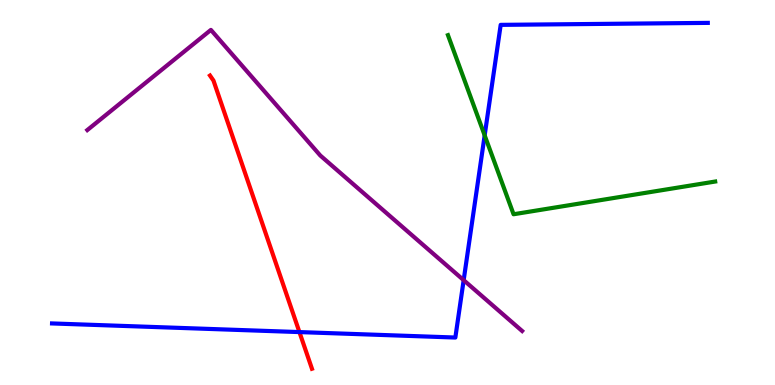[{'lines': ['blue', 'red'], 'intersections': [{'x': 3.86, 'y': 1.37}]}, {'lines': ['green', 'red'], 'intersections': []}, {'lines': ['purple', 'red'], 'intersections': []}, {'lines': ['blue', 'green'], 'intersections': [{'x': 6.25, 'y': 6.48}]}, {'lines': ['blue', 'purple'], 'intersections': [{'x': 5.98, 'y': 2.72}]}, {'lines': ['green', 'purple'], 'intersections': []}]